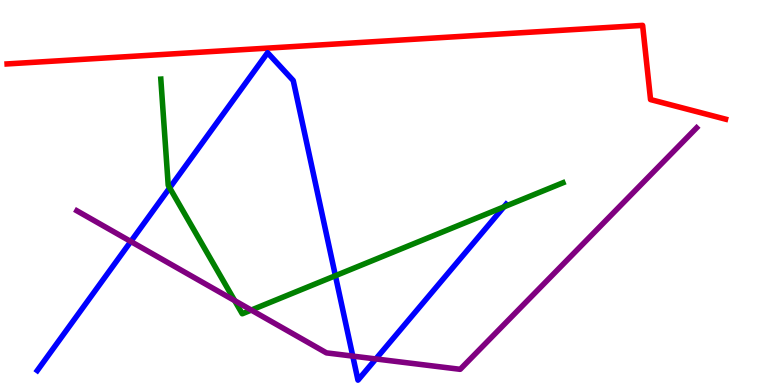[{'lines': ['blue', 'red'], 'intersections': []}, {'lines': ['green', 'red'], 'intersections': []}, {'lines': ['purple', 'red'], 'intersections': []}, {'lines': ['blue', 'green'], 'intersections': [{'x': 2.19, 'y': 5.12}, {'x': 4.33, 'y': 2.84}, {'x': 6.5, 'y': 4.63}]}, {'lines': ['blue', 'purple'], 'intersections': [{'x': 1.69, 'y': 3.73}, {'x': 4.55, 'y': 0.75}, {'x': 4.85, 'y': 0.677}]}, {'lines': ['green', 'purple'], 'intersections': [{'x': 3.03, 'y': 2.19}, {'x': 3.24, 'y': 1.95}]}]